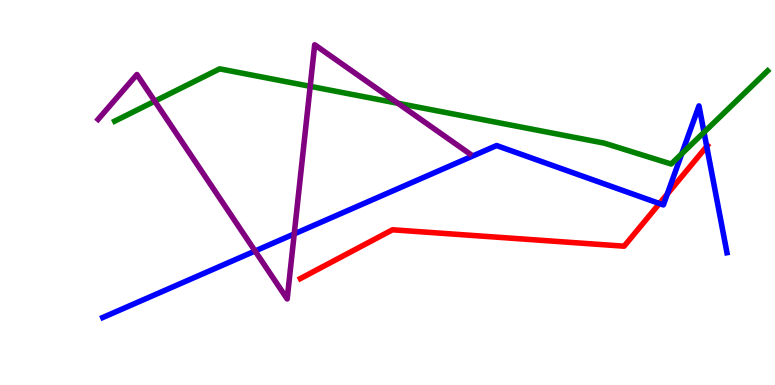[{'lines': ['blue', 'red'], 'intersections': [{'x': 8.51, 'y': 4.71}, {'x': 8.61, 'y': 4.96}, {'x': 9.12, 'y': 6.2}]}, {'lines': ['green', 'red'], 'intersections': []}, {'lines': ['purple', 'red'], 'intersections': []}, {'lines': ['blue', 'green'], 'intersections': [{'x': 8.8, 'y': 6.01}, {'x': 9.08, 'y': 6.56}]}, {'lines': ['blue', 'purple'], 'intersections': [{'x': 3.29, 'y': 3.48}, {'x': 3.8, 'y': 3.92}]}, {'lines': ['green', 'purple'], 'intersections': [{'x': 2.0, 'y': 7.37}, {'x': 4.0, 'y': 7.76}, {'x': 5.13, 'y': 7.32}]}]